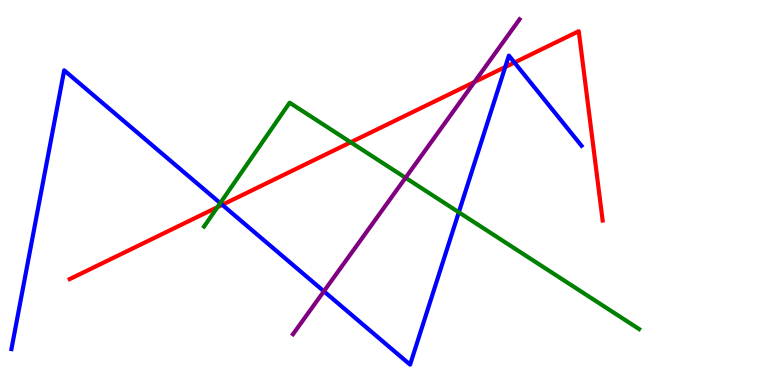[{'lines': ['blue', 'red'], 'intersections': [{'x': 2.87, 'y': 4.68}, {'x': 6.52, 'y': 8.26}, {'x': 6.64, 'y': 8.38}]}, {'lines': ['green', 'red'], 'intersections': [{'x': 2.81, 'y': 4.62}, {'x': 4.53, 'y': 6.3}]}, {'lines': ['purple', 'red'], 'intersections': [{'x': 6.12, 'y': 7.87}]}, {'lines': ['blue', 'green'], 'intersections': [{'x': 2.84, 'y': 4.72}, {'x': 5.92, 'y': 4.49}]}, {'lines': ['blue', 'purple'], 'intersections': [{'x': 4.18, 'y': 2.43}]}, {'lines': ['green', 'purple'], 'intersections': [{'x': 5.23, 'y': 5.38}]}]